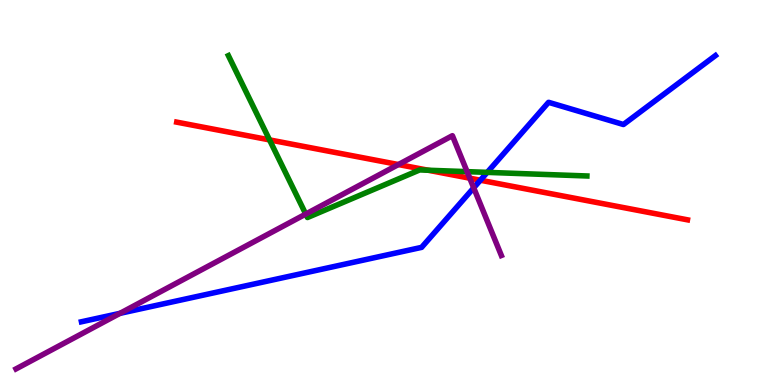[{'lines': ['blue', 'red'], 'intersections': [{'x': 6.2, 'y': 5.32}]}, {'lines': ['green', 'red'], 'intersections': [{'x': 3.48, 'y': 6.37}, {'x': 5.52, 'y': 5.58}]}, {'lines': ['purple', 'red'], 'intersections': [{'x': 5.14, 'y': 5.73}, {'x': 6.06, 'y': 5.37}]}, {'lines': ['blue', 'green'], 'intersections': [{'x': 6.29, 'y': 5.52}]}, {'lines': ['blue', 'purple'], 'intersections': [{'x': 1.55, 'y': 1.86}, {'x': 6.11, 'y': 5.12}]}, {'lines': ['green', 'purple'], 'intersections': [{'x': 3.95, 'y': 4.44}, {'x': 6.03, 'y': 5.54}]}]